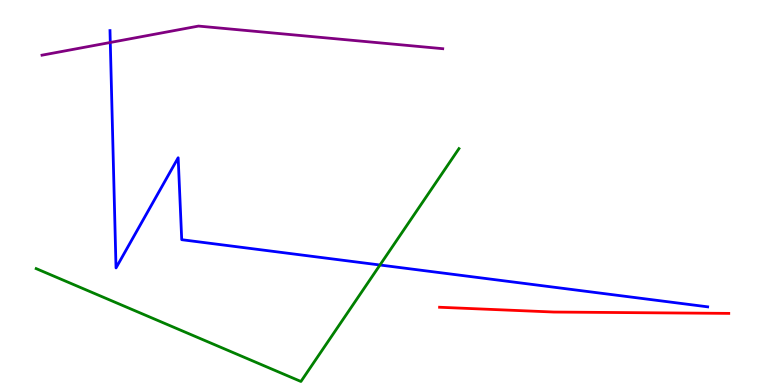[{'lines': ['blue', 'red'], 'intersections': []}, {'lines': ['green', 'red'], 'intersections': []}, {'lines': ['purple', 'red'], 'intersections': []}, {'lines': ['blue', 'green'], 'intersections': [{'x': 4.9, 'y': 3.12}]}, {'lines': ['blue', 'purple'], 'intersections': [{'x': 1.42, 'y': 8.9}]}, {'lines': ['green', 'purple'], 'intersections': []}]